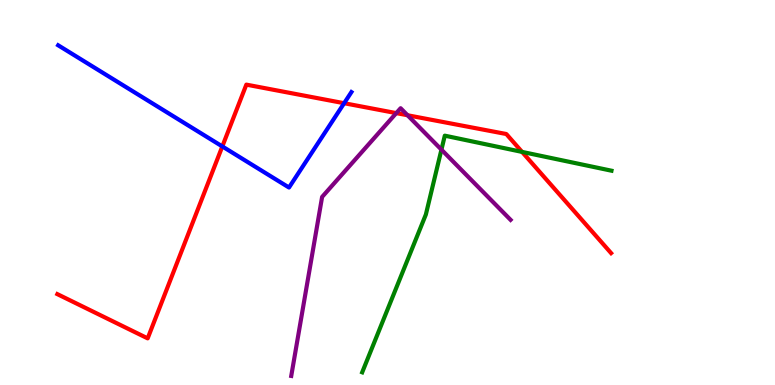[{'lines': ['blue', 'red'], 'intersections': [{'x': 2.87, 'y': 6.2}, {'x': 4.44, 'y': 7.32}]}, {'lines': ['green', 'red'], 'intersections': [{'x': 6.74, 'y': 6.05}]}, {'lines': ['purple', 'red'], 'intersections': [{'x': 5.11, 'y': 7.06}, {'x': 5.26, 'y': 7.01}]}, {'lines': ['blue', 'green'], 'intersections': []}, {'lines': ['blue', 'purple'], 'intersections': []}, {'lines': ['green', 'purple'], 'intersections': [{'x': 5.7, 'y': 6.11}]}]